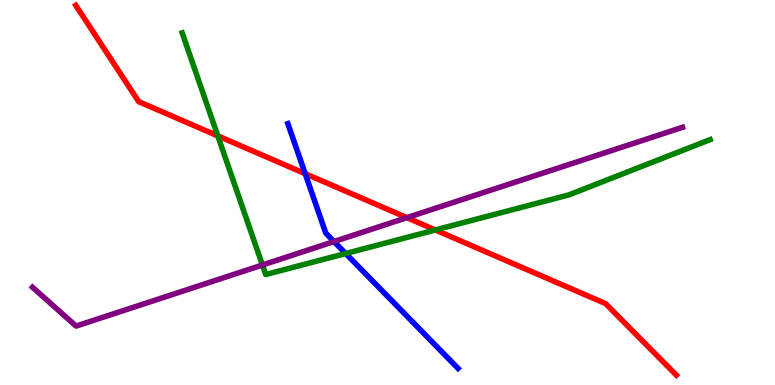[{'lines': ['blue', 'red'], 'intersections': [{'x': 3.94, 'y': 5.49}]}, {'lines': ['green', 'red'], 'intersections': [{'x': 2.81, 'y': 6.47}, {'x': 5.62, 'y': 4.03}]}, {'lines': ['purple', 'red'], 'intersections': [{'x': 5.25, 'y': 4.35}]}, {'lines': ['blue', 'green'], 'intersections': [{'x': 4.46, 'y': 3.42}]}, {'lines': ['blue', 'purple'], 'intersections': [{'x': 4.31, 'y': 3.73}]}, {'lines': ['green', 'purple'], 'intersections': [{'x': 3.39, 'y': 3.12}]}]